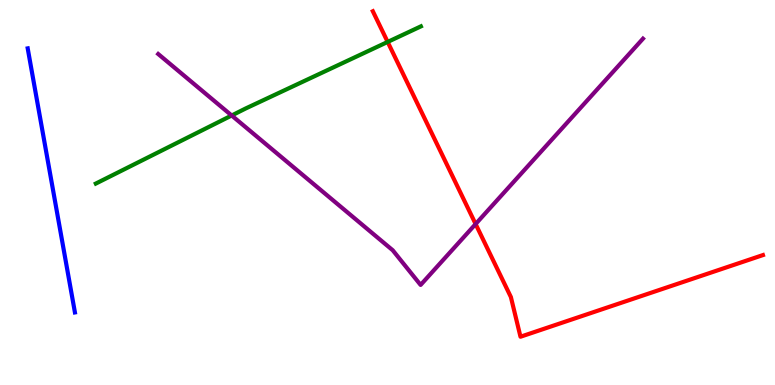[{'lines': ['blue', 'red'], 'intersections': []}, {'lines': ['green', 'red'], 'intersections': [{'x': 5.0, 'y': 8.91}]}, {'lines': ['purple', 'red'], 'intersections': [{'x': 6.14, 'y': 4.18}]}, {'lines': ['blue', 'green'], 'intersections': []}, {'lines': ['blue', 'purple'], 'intersections': []}, {'lines': ['green', 'purple'], 'intersections': [{'x': 2.99, 'y': 7.0}]}]